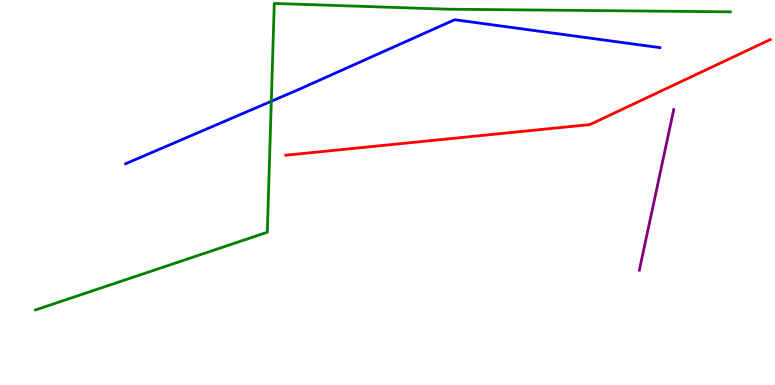[{'lines': ['blue', 'red'], 'intersections': []}, {'lines': ['green', 'red'], 'intersections': []}, {'lines': ['purple', 'red'], 'intersections': []}, {'lines': ['blue', 'green'], 'intersections': [{'x': 3.5, 'y': 7.37}]}, {'lines': ['blue', 'purple'], 'intersections': []}, {'lines': ['green', 'purple'], 'intersections': []}]